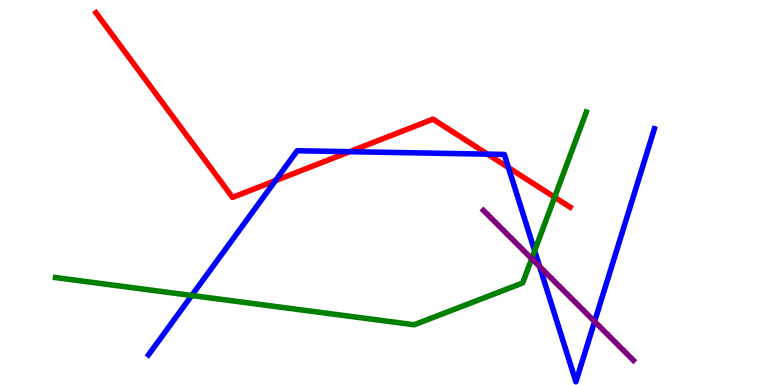[{'lines': ['blue', 'red'], 'intersections': [{'x': 3.55, 'y': 5.31}, {'x': 4.51, 'y': 6.06}, {'x': 6.29, 'y': 6.0}, {'x': 6.56, 'y': 5.65}]}, {'lines': ['green', 'red'], 'intersections': [{'x': 7.16, 'y': 4.88}]}, {'lines': ['purple', 'red'], 'intersections': []}, {'lines': ['blue', 'green'], 'intersections': [{'x': 2.47, 'y': 2.33}, {'x': 6.9, 'y': 3.49}]}, {'lines': ['blue', 'purple'], 'intersections': [{'x': 6.96, 'y': 3.08}, {'x': 7.67, 'y': 1.65}]}, {'lines': ['green', 'purple'], 'intersections': [{'x': 6.86, 'y': 3.28}]}]